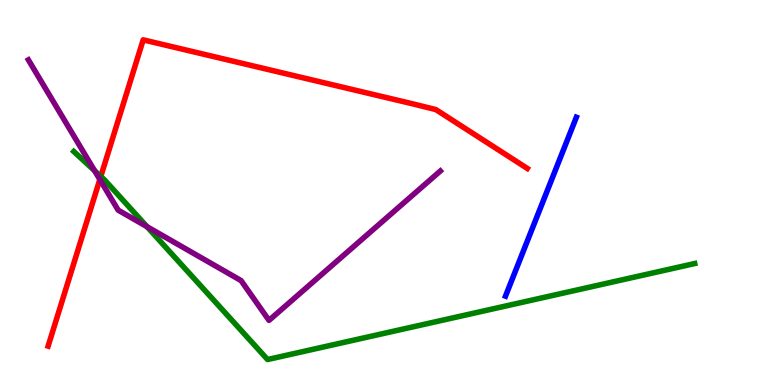[{'lines': ['blue', 'red'], 'intersections': []}, {'lines': ['green', 'red'], 'intersections': [{'x': 1.3, 'y': 5.42}]}, {'lines': ['purple', 'red'], 'intersections': [{'x': 1.29, 'y': 5.34}]}, {'lines': ['blue', 'green'], 'intersections': []}, {'lines': ['blue', 'purple'], 'intersections': []}, {'lines': ['green', 'purple'], 'intersections': [{'x': 1.22, 'y': 5.56}, {'x': 1.9, 'y': 4.11}]}]